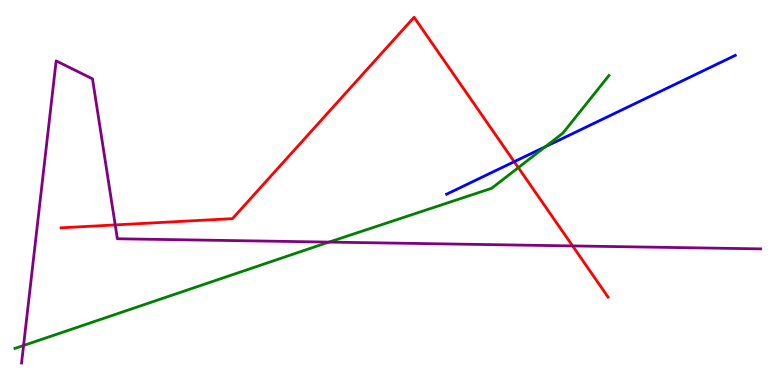[{'lines': ['blue', 'red'], 'intersections': [{'x': 6.63, 'y': 5.8}]}, {'lines': ['green', 'red'], 'intersections': [{'x': 6.69, 'y': 5.65}]}, {'lines': ['purple', 'red'], 'intersections': [{'x': 1.49, 'y': 4.16}, {'x': 7.39, 'y': 3.61}]}, {'lines': ['blue', 'green'], 'intersections': [{'x': 7.04, 'y': 6.19}]}, {'lines': ['blue', 'purple'], 'intersections': []}, {'lines': ['green', 'purple'], 'intersections': [{'x': 0.304, 'y': 1.03}, {'x': 4.25, 'y': 3.71}]}]